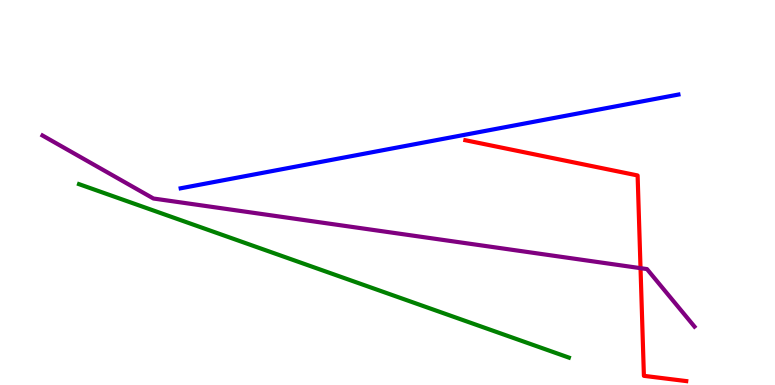[{'lines': ['blue', 'red'], 'intersections': []}, {'lines': ['green', 'red'], 'intersections': []}, {'lines': ['purple', 'red'], 'intersections': [{'x': 8.26, 'y': 3.03}]}, {'lines': ['blue', 'green'], 'intersections': []}, {'lines': ['blue', 'purple'], 'intersections': []}, {'lines': ['green', 'purple'], 'intersections': []}]